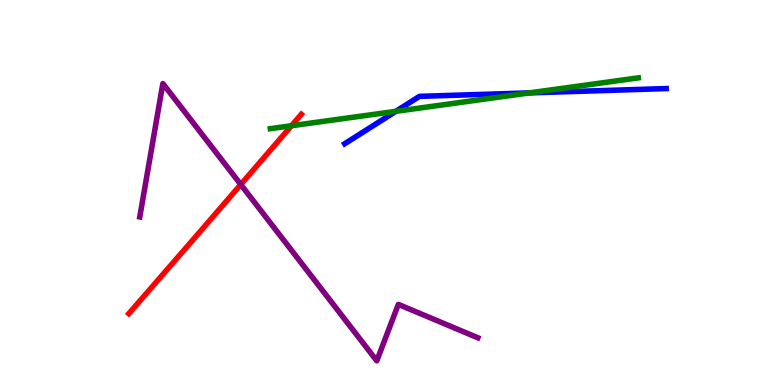[{'lines': ['blue', 'red'], 'intersections': []}, {'lines': ['green', 'red'], 'intersections': [{'x': 3.76, 'y': 6.73}]}, {'lines': ['purple', 'red'], 'intersections': [{'x': 3.11, 'y': 5.21}]}, {'lines': ['blue', 'green'], 'intersections': [{'x': 5.11, 'y': 7.11}, {'x': 6.83, 'y': 7.59}]}, {'lines': ['blue', 'purple'], 'intersections': []}, {'lines': ['green', 'purple'], 'intersections': []}]